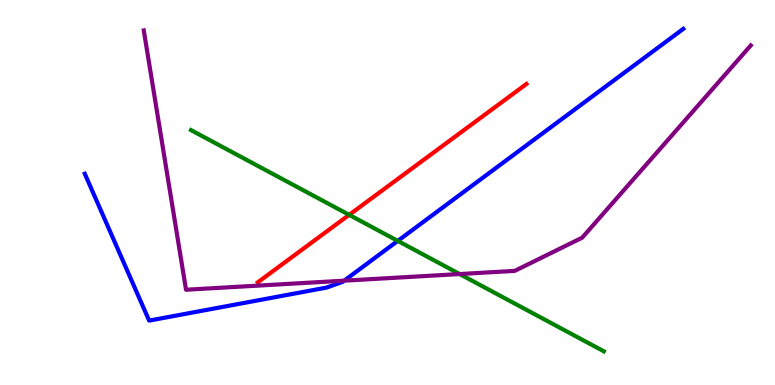[{'lines': ['blue', 'red'], 'intersections': []}, {'lines': ['green', 'red'], 'intersections': [{'x': 4.51, 'y': 4.42}]}, {'lines': ['purple', 'red'], 'intersections': []}, {'lines': ['blue', 'green'], 'intersections': [{'x': 5.13, 'y': 3.74}]}, {'lines': ['blue', 'purple'], 'intersections': [{'x': 4.44, 'y': 2.71}]}, {'lines': ['green', 'purple'], 'intersections': [{'x': 5.93, 'y': 2.88}]}]